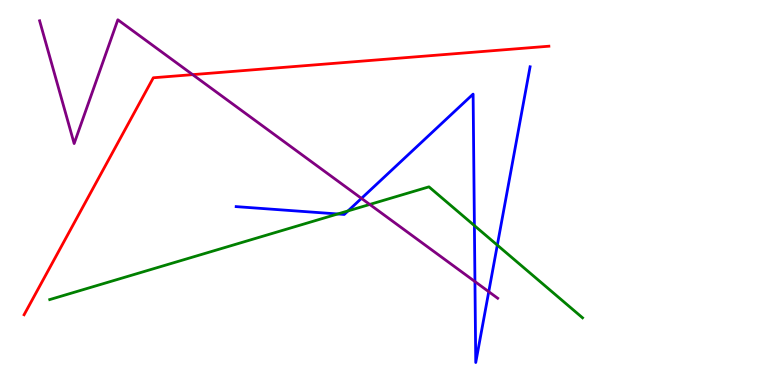[{'lines': ['blue', 'red'], 'intersections': []}, {'lines': ['green', 'red'], 'intersections': []}, {'lines': ['purple', 'red'], 'intersections': [{'x': 2.49, 'y': 8.06}]}, {'lines': ['blue', 'green'], 'intersections': [{'x': 4.36, 'y': 4.44}, {'x': 4.49, 'y': 4.52}, {'x': 6.12, 'y': 4.14}, {'x': 6.42, 'y': 3.63}]}, {'lines': ['blue', 'purple'], 'intersections': [{'x': 4.66, 'y': 4.85}, {'x': 6.13, 'y': 2.69}, {'x': 6.31, 'y': 2.42}]}, {'lines': ['green', 'purple'], 'intersections': [{'x': 4.77, 'y': 4.69}]}]